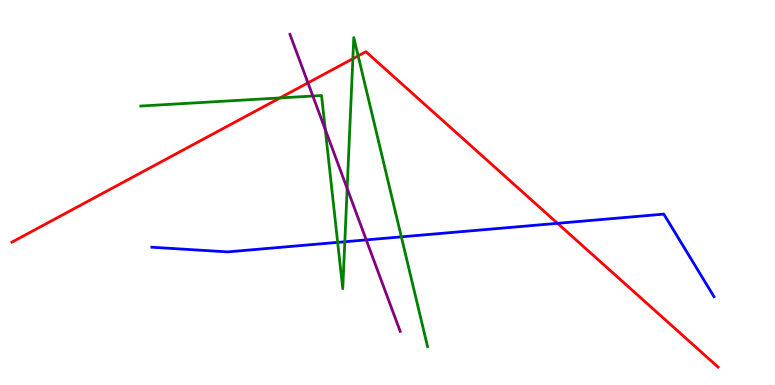[{'lines': ['blue', 'red'], 'intersections': [{'x': 7.19, 'y': 4.2}]}, {'lines': ['green', 'red'], 'intersections': [{'x': 3.61, 'y': 7.46}, {'x': 4.55, 'y': 8.47}, {'x': 4.62, 'y': 8.55}]}, {'lines': ['purple', 'red'], 'intersections': [{'x': 3.97, 'y': 7.85}]}, {'lines': ['blue', 'green'], 'intersections': [{'x': 4.36, 'y': 3.7}, {'x': 4.45, 'y': 3.72}, {'x': 5.18, 'y': 3.85}]}, {'lines': ['blue', 'purple'], 'intersections': [{'x': 4.73, 'y': 3.77}]}, {'lines': ['green', 'purple'], 'intersections': [{'x': 4.04, 'y': 7.51}, {'x': 4.2, 'y': 6.64}, {'x': 4.48, 'y': 5.1}]}]